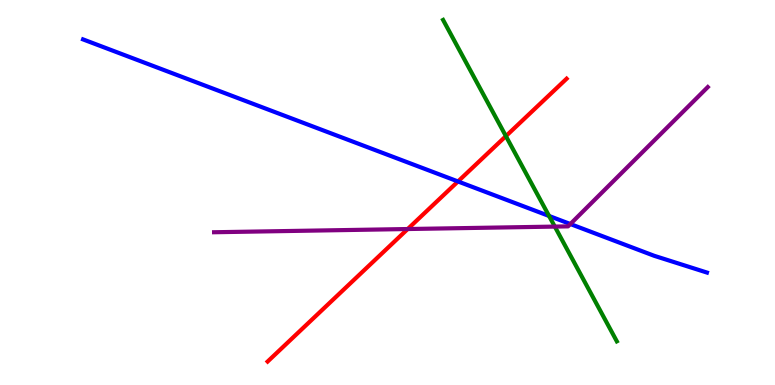[{'lines': ['blue', 'red'], 'intersections': [{'x': 5.91, 'y': 5.29}]}, {'lines': ['green', 'red'], 'intersections': [{'x': 6.53, 'y': 6.46}]}, {'lines': ['purple', 'red'], 'intersections': [{'x': 5.26, 'y': 4.05}]}, {'lines': ['blue', 'green'], 'intersections': [{'x': 7.08, 'y': 4.39}]}, {'lines': ['blue', 'purple'], 'intersections': [{'x': 7.36, 'y': 4.18}]}, {'lines': ['green', 'purple'], 'intersections': [{'x': 7.16, 'y': 4.11}]}]